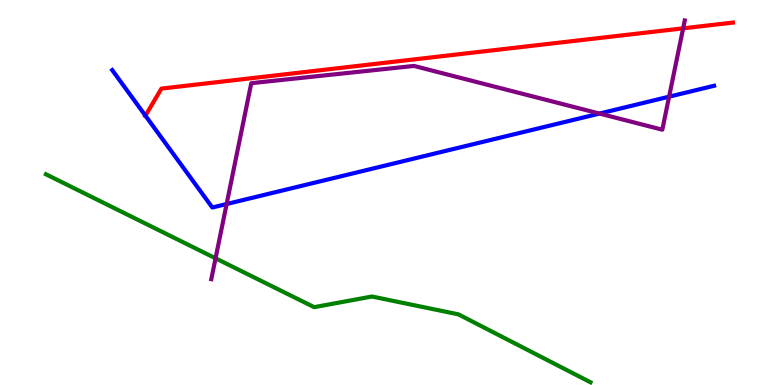[{'lines': ['blue', 'red'], 'intersections': [{'x': 1.88, 'y': 7.0}]}, {'lines': ['green', 'red'], 'intersections': []}, {'lines': ['purple', 'red'], 'intersections': [{'x': 8.81, 'y': 9.26}]}, {'lines': ['blue', 'green'], 'intersections': []}, {'lines': ['blue', 'purple'], 'intersections': [{'x': 2.92, 'y': 4.7}, {'x': 7.74, 'y': 7.05}, {'x': 8.63, 'y': 7.49}]}, {'lines': ['green', 'purple'], 'intersections': [{'x': 2.78, 'y': 3.29}]}]